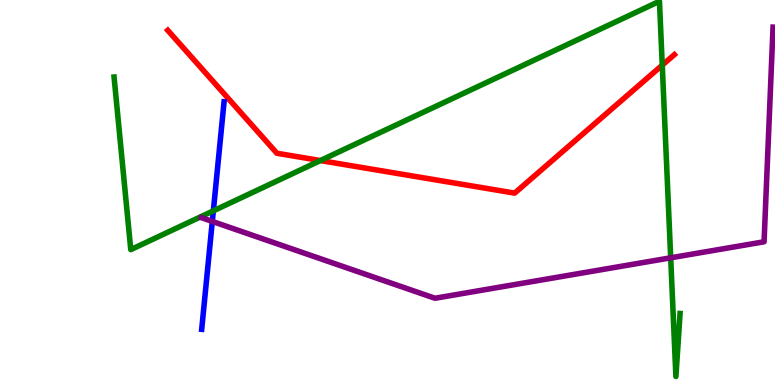[{'lines': ['blue', 'red'], 'intersections': []}, {'lines': ['green', 'red'], 'intersections': [{'x': 4.13, 'y': 5.83}, {'x': 8.55, 'y': 8.31}]}, {'lines': ['purple', 'red'], 'intersections': []}, {'lines': ['blue', 'green'], 'intersections': [{'x': 2.75, 'y': 4.52}]}, {'lines': ['blue', 'purple'], 'intersections': [{'x': 2.74, 'y': 4.25}]}, {'lines': ['green', 'purple'], 'intersections': [{'x': 8.65, 'y': 3.3}]}]